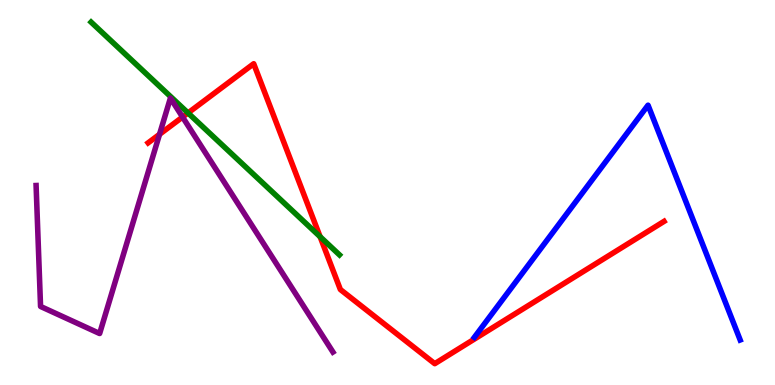[{'lines': ['blue', 'red'], 'intersections': []}, {'lines': ['green', 'red'], 'intersections': [{'x': 2.43, 'y': 7.07}, {'x': 4.13, 'y': 3.85}]}, {'lines': ['purple', 'red'], 'intersections': [{'x': 2.06, 'y': 6.51}, {'x': 2.36, 'y': 6.96}]}, {'lines': ['blue', 'green'], 'intersections': []}, {'lines': ['blue', 'purple'], 'intersections': []}, {'lines': ['green', 'purple'], 'intersections': []}]